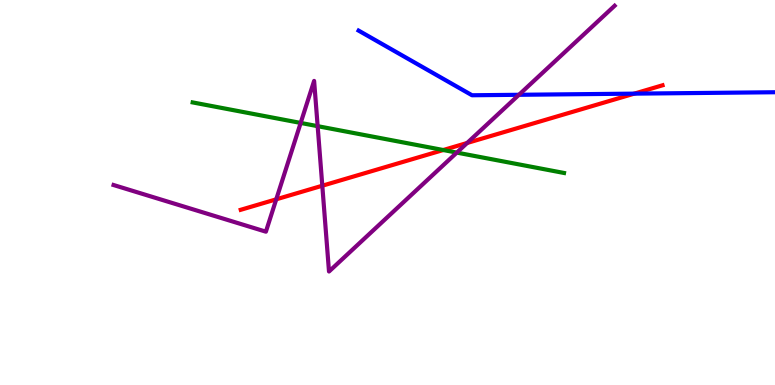[{'lines': ['blue', 'red'], 'intersections': [{'x': 8.18, 'y': 7.57}]}, {'lines': ['green', 'red'], 'intersections': [{'x': 5.72, 'y': 6.1}]}, {'lines': ['purple', 'red'], 'intersections': [{'x': 3.56, 'y': 4.82}, {'x': 4.16, 'y': 5.18}, {'x': 6.03, 'y': 6.29}]}, {'lines': ['blue', 'green'], 'intersections': []}, {'lines': ['blue', 'purple'], 'intersections': [{'x': 6.7, 'y': 7.54}]}, {'lines': ['green', 'purple'], 'intersections': [{'x': 3.88, 'y': 6.81}, {'x': 4.1, 'y': 6.72}, {'x': 5.89, 'y': 6.04}]}]